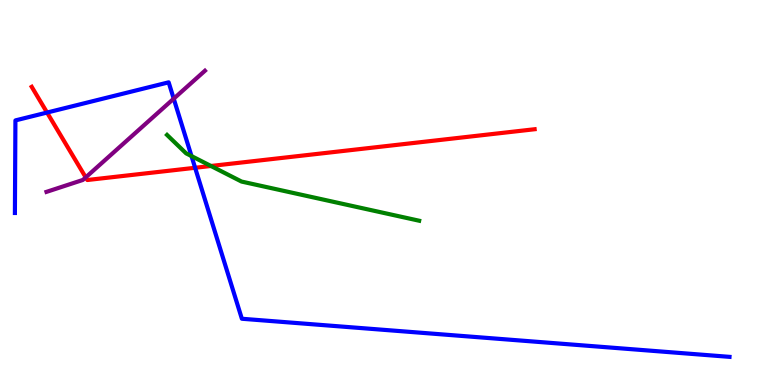[{'lines': ['blue', 'red'], 'intersections': [{'x': 0.607, 'y': 7.08}, {'x': 2.52, 'y': 5.64}]}, {'lines': ['green', 'red'], 'intersections': [{'x': 2.72, 'y': 5.69}]}, {'lines': ['purple', 'red'], 'intersections': [{'x': 1.11, 'y': 5.39}]}, {'lines': ['blue', 'green'], 'intersections': [{'x': 2.47, 'y': 5.95}]}, {'lines': ['blue', 'purple'], 'intersections': [{'x': 2.24, 'y': 7.44}]}, {'lines': ['green', 'purple'], 'intersections': []}]